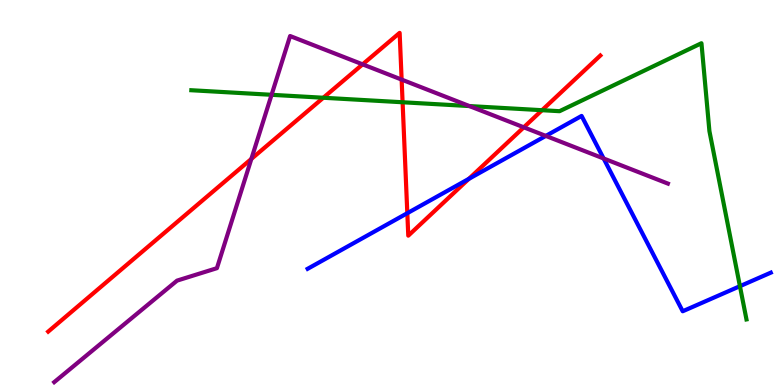[{'lines': ['blue', 'red'], 'intersections': [{'x': 5.26, 'y': 4.46}, {'x': 6.05, 'y': 5.35}]}, {'lines': ['green', 'red'], 'intersections': [{'x': 4.17, 'y': 7.46}, {'x': 5.19, 'y': 7.34}, {'x': 6.99, 'y': 7.14}]}, {'lines': ['purple', 'red'], 'intersections': [{'x': 3.24, 'y': 5.87}, {'x': 4.68, 'y': 8.33}, {'x': 5.18, 'y': 7.93}, {'x': 6.76, 'y': 6.69}]}, {'lines': ['blue', 'green'], 'intersections': [{'x': 9.55, 'y': 2.57}]}, {'lines': ['blue', 'purple'], 'intersections': [{'x': 7.04, 'y': 6.47}, {'x': 7.79, 'y': 5.88}]}, {'lines': ['green', 'purple'], 'intersections': [{'x': 3.5, 'y': 7.54}, {'x': 6.06, 'y': 7.24}]}]